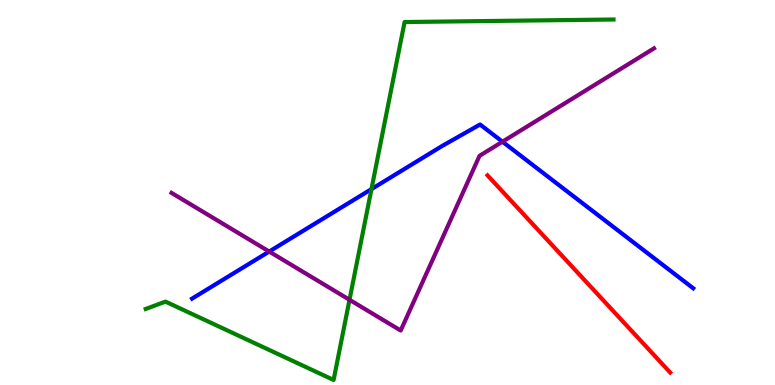[{'lines': ['blue', 'red'], 'intersections': []}, {'lines': ['green', 'red'], 'intersections': []}, {'lines': ['purple', 'red'], 'intersections': []}, {'lines': ['blue', 'green'], 'intersections': [{'x': 4.79, 'y': 5.09}]}, {'lines': ['blue', 'purple'], 'intersections': [{'x': 3.47, 'y': 3.47}, {'x': 6.48, 'y': 6.32}]}, {'lines': ['green', 'purple'], 'intersections': [{'x': 4.51, 'y': 2.21}]}]